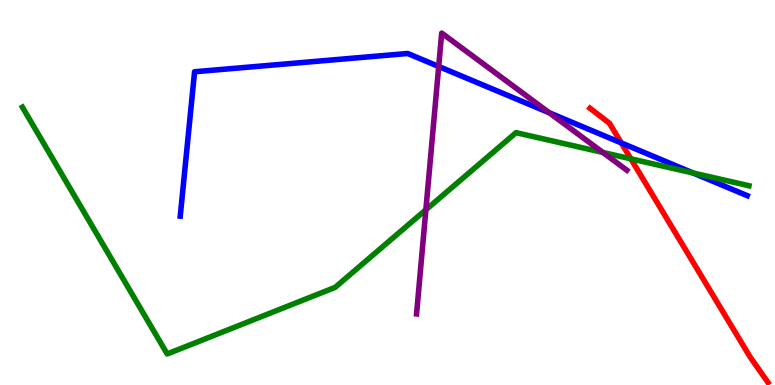[{'lines': ['blue', 'red'], 'intersections': [{'x': 8.02, 'y': 6.29}]}, {'lines': ['green', 'red'], 'intersections': [{'x': 8.14, 'y': 5.87}]}, {'lines': ['purple', 'red'], 'intersections': []}, {'lines': ['blue', 'green'], 'intersections': [{'x': 8.94, 'y': 5.51}]}, {'lines': ['blue', 'purple'], 'intersections': [{'x': 5.66, 'y': 8.27}, {'x': 7.09, 'y': 7.07}]}, {'lines': ['green', 'purple'], 'intersections': [{'x': 5.5, 'y': 4.55}, {'x': 7.78, 'y': 6.04}]}]